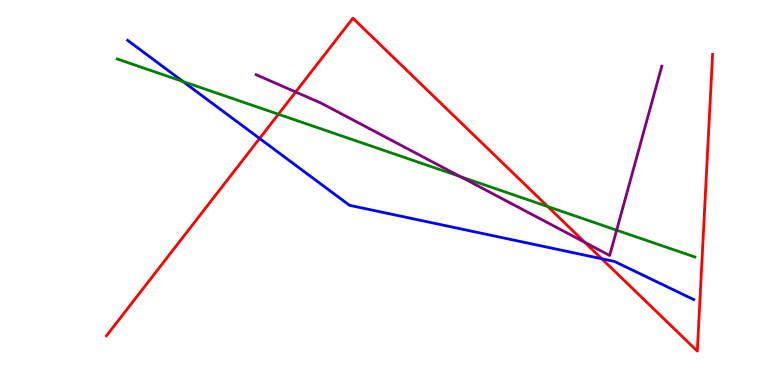[{'lines': ['blue', 'red'], 'intersections': [{'x': 3.35, 'y': 6.4}, {'x': 7.76, 'y': 3.28}]}, {'lines': ['green', 'red'], 'intersections': [{'x': 3.59, 'y': 7.03}, {'x': 7.07, 'y': 4.63}]}, {'lines': ['purple', 'red'], 'intersections': [{'x': 3.81, 'y': 7.61}, {'x': 7.54, 'y': 3.71}]}, {'lines': ['blue', 'green'], 'intersections': [{'x': 2.36, 'y': 7.88}]}, {'lines': ['blue', 'purple'], 'intersections': []}, {'lines': ['green', 'purple'], 'intersections': [{'x': 5.94, 'y': 5.41}, {'x': 7.96, 'y': 4.02}]}]